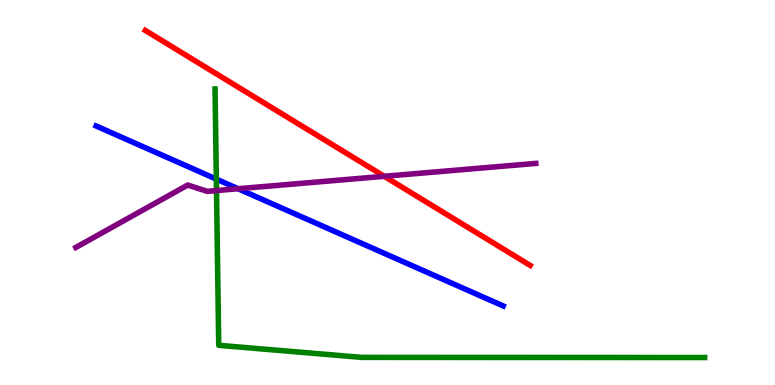[{'lines': ['blue', 'red'], 'intersections': []}, {'lines': ['green', 'red'], 'intersections': []}, {'lines': ['purple', 'red'], 'intersections': [{'x': 4.96, 'y': 5.42}]}, {'lines': ['blue', 'green'], 'intersections': [{'x': 2.79, 'y': 5.35}]}, {'lines': ['blue', 'purple'], 'intersections': [{'x': 3.07, 'y': 5.1}]}, {'lines': ['green', 'purple'], 'intersections': [{'x': 2.79, 'y': 5.05}]}]